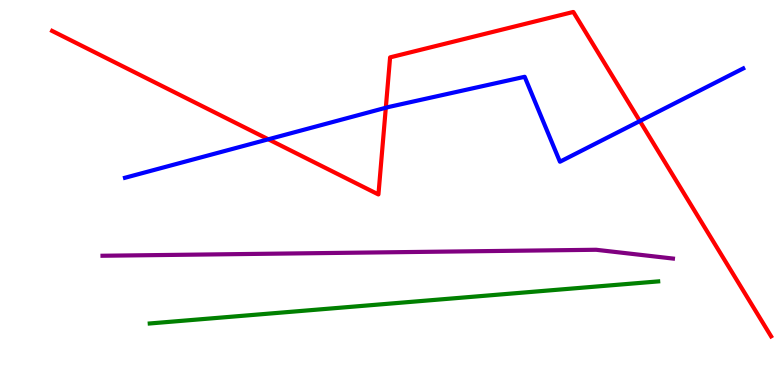[{'lines': ['blue', 'red'], 'intersections': [{'x': 3.46, 'y': 6.38}, {'x': 4.98, 'y': 7.2}, {'x': 8.26, 'y': 6.86}]}, {'lines': ['green', 'red'], 'intersections': []}, {'lines': ['purple', 'red'], 'intersections': []}, {'lines': ['blue', 'green'], 'intersections': []}, {'lines': ['blue', 'purple'], 'intersections': []}, {'lines': ['green', 'purple'], 'intersections': []}]